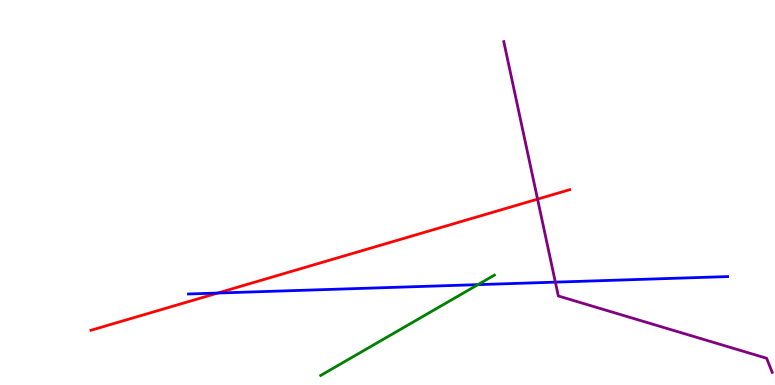[{'lines': ['blue', 'red'], 'intersections': [{'x': 2.81, 'y': 2.39}]}, {'lines': ['green', 'red'], 'intersections': []}, {'lines': ['purple', 'red'], 'intersections': [{'x': 6.94, 'y': 4.83}]}, {'lines': ['blue', 'green'], 'intersections': [{'x': 6.17, 'y': 2.61}]}, {'lines': ['blue', 'purple'], 'intersections': [{'x': 7.17, 'y': 2.67}]}, {'lines': ['green', 'purple'], 'intersections': []}]